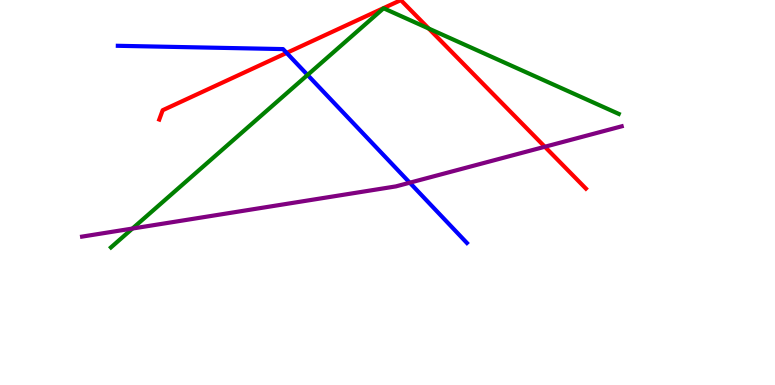[{'lines': ['blue', 'red'], 'intersections': [{'x': 3.7, 'y': 8.63}]}, {'lines': ['green', 'red'], 'intersections': [{'x': 5.53, 'y': 9.26}]}, {'lines': ['purple', 'red'], 'intersections': [{'x': 7.03, 'y': 6.19}]}, {'lines': ['blue', 'green'], 'intersections': [{'x': 3.97, 'y': 8.05}]}, {'lines': ['blue', 'purple'], 'intersections': [{'x': 5.29, 'y': 5.25}]}, {'lines': ['green', 'purple'], 'intersections': [{'x': 1.71, 'y': 4.06}]}]